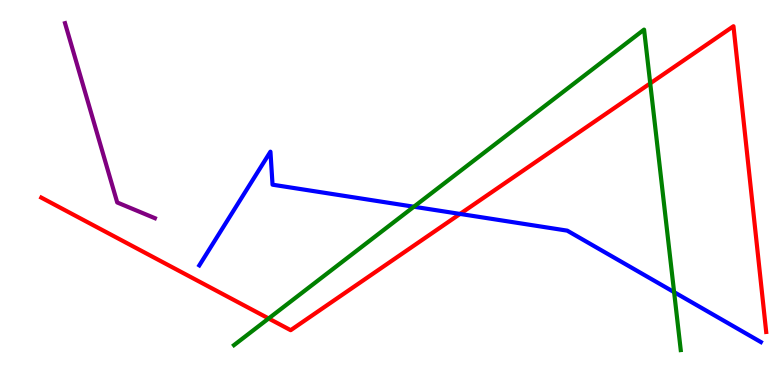[{'lines': ['blue', 'red'], 'intersections': [{'x': 5.94, 'y': 4.44}]}, {'lines': ['green', 'red'], 'intersections': [{'x': 3.47, 'y': 1.73}, {'x': 8.39, 'y': 7.83}]}, {'lines': ['purple', 'red'], 'intersections': []}, {'lines': ['blue', 'green'], 'intersections': [{'x': 5.34, 'y': 4.63}, {'x': 8.7, 'y': 2.41}]}, {'lines': ['blue', 'purple'], 'intersections': []}, {'lines': ['green', 'purple'], 'intersections': []}]